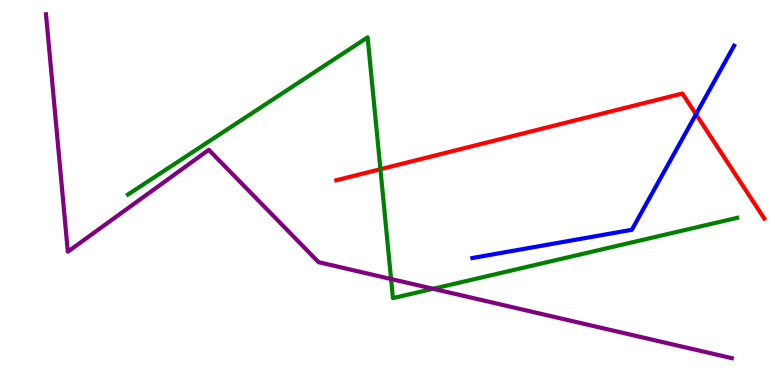[{'lines': ['blue', 'red'], 'intersections': [{'x': 8.98, 'y': 7.03}]}, {'lines': ['green', 'red'], 'intersections': [{'x': 4.91, 'y': 5.61}]}, {'lines': ['purple', 'red'], 'intersections': []}, {'lines': ['blue', 'green'], 'intersections': []}, {'lines': ['blue', 'purple'], 'intersections': []}, {'lines': ['green', 'purple'], 'intersections': [{'x': 5.05, 'y': 2.75}, {'x': 5.59, 'y': 2.5}]}]